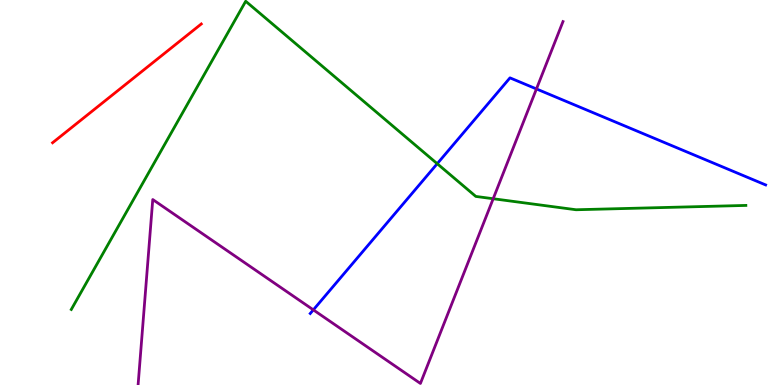[{'lines': ['blue', 'red'], 'intersections': []}, {'lines': ['green', 'red'], 'intersections': []}, {'lines': ['purple', 'red'], 'intersections': []}, {'lines': ['blue', 'green'], 'intersections': [{'x': 5.64, 'y': 5.75}]}, {'lines': ['blue', 'purple'], 'intersections': [{'x': 4.04, 'y': 1.95}, {'x': 6.92, 'y': 7.69}]}, {'lines': ['green', 'purple'], 'intersections': [{'x': 6.36, 'y': 4.84}]}]